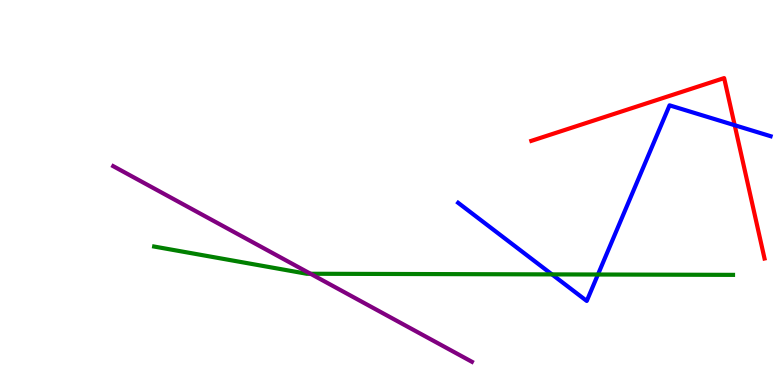[{'lines': ['blue', 'red'], 'intersections': [{'x': 9.48, 'y': 6.75}]}, {'lines': ['green', 'red'], 'intersections': []}, {'lines': ['purple', 'red'], 'intersections': []}, {'lines': ['blue', 'green'], 'intersections': [{'x': 7.12, 'y': 2.87}, {'x': 7.72, 'y': 2.87}]}, {'lines': ['blue', 'purple'], 'intersections': []}, {'lines': ['green', 'purple'], 'intersections': [{'x': 4.01, 'y': 2.89}]}]